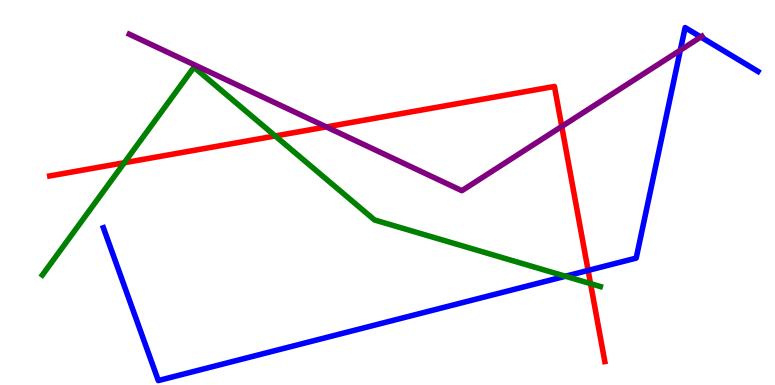[{'lines': ['blue', 'red'], 'intersections': [{'x': 7.59, 'y': 2.98}]}, {'lines': ['green', 'red'], 'intersections': [{'x': 1.6, 'y': 5.77}, {'x': 3.55, 'y': 6.47}, {'x': 7.62, 'y': 2.63}]}, {'lines': ['purple', 'red'], 'intersections': [{'x': 4.21, 'y': 6.7}, {'x': 7.25, 'y': 6.72}]}, {'lines': ['blue', 'green'], 'intersections': [{'x': 7.3, 'y': 2.82}]}, {'lines': ['blue', 'purple'], 'intersections': [{'x': 8.78, 'y': 8.7}, {'x': 9.04, 'y': 9.04}]}, {'lines': ['green', 'purple'], 'intersections': []}]